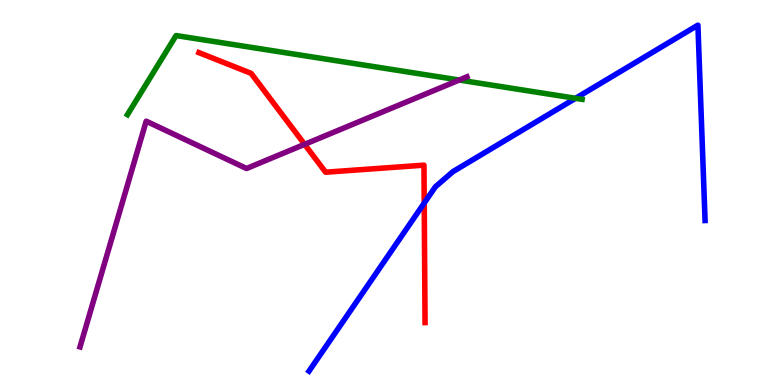[{'lines': ['blue', 'red'], 'intersections': [{'x': 5.47, 'y': 4.73}]}, {'lines': ['green', 'red'], 'intersections': []}, {'lines': ['purple', 'red'], 'intersections': [{'x': 3.93, 'y': 6.25}]}, {'lines': ['blue', 'green'], 'intersections': [{'x': 7.43, 'y': 7.45}]}, {'lines': ['blue', 'purple'], 'intersections': []}, {'lines': ['green', 'purple'], 'intersections': [{'x': 5.93, 'y': 7.92}]}]